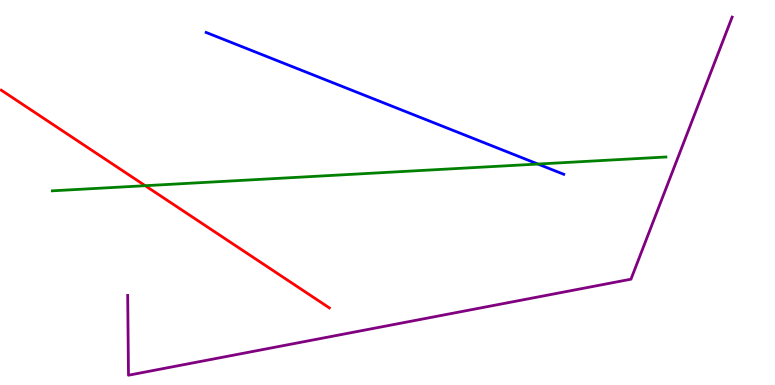[{'lines': ['blue', 'red'], 'intersections': []}, {'lines': ['green', 'red'], 'intersections': [{'x': 1.87, 'y': 5.18}]}, {'lines': ['purple', 'red'], 'intersections': []}, {'lines': ['blue', 'green'], 'intersections': [{'x': 6.94, 'y': 5.74}]}, {'lines': ['blue', 'purple'], 'intersections': []}, {'lines': ['green', 'purple'], 'intersections': []}]